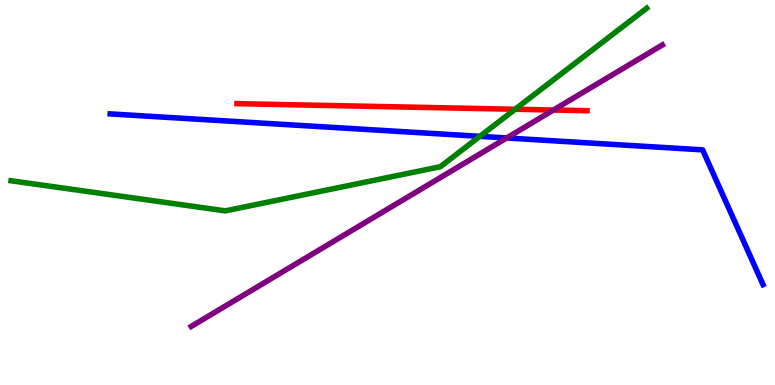[{'lines': ['blue', 'red'], 'intersections': []}, {'lines': ['green', 'red'], 'intersections': [{'x': 6.65, 'y': 7.16}]}, {'lines': ['purple', 'red'], 'intersections': [{'x': 7.14, 'y': 7.14}]}, {'lines': ['blue', 'green'], 'intersections': [{'x': 6.19, 'y': 6.46}]}, {'lines': ['blue', 'purple'], 'intersections': [{'x': 6.54, 'y': 6.42}]}, {'lines': ['green', 'purple'], 'intersections': []}]